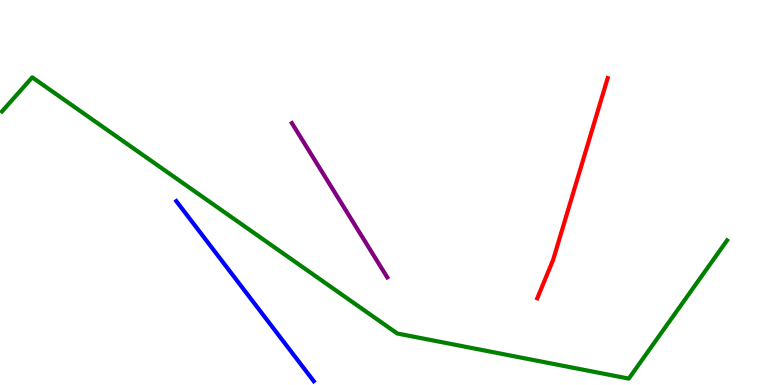[{'lines': ['blue', 'red'], 'intersections': []}, {'lines': ['green', 'red'], 'intersections': []}, {'lines': ['purple', 'red'], 'intersections': []}, {'lines': ['blue', 'green'], 'intersections': []}, {'lines': ['blue', 'purple'], 'intersections': []}, {'lines': ['green', 'purple'], 'intersections': []}]